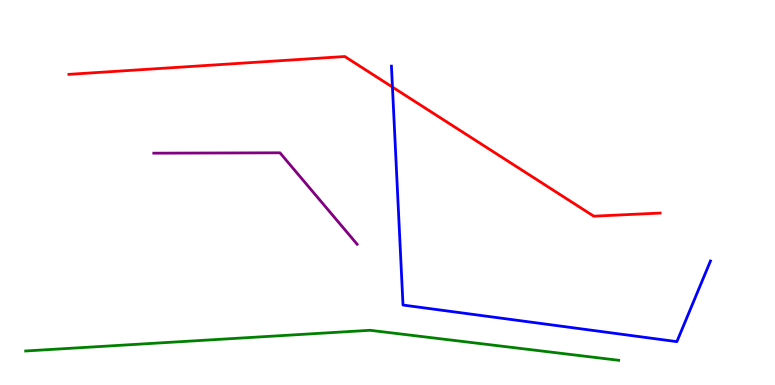[{'lines': ['blue', 'red'], 'intersections': [{'x': 5.06, 'y': 7.74}]}, {'lines': ['green', 'red'], 'intersections': []}, {'lines': ['purple', 'red'], 'intersections': []}, {'lines': ['blue', 'green'], 'intersections': []}, {'lines': ['blue', 'purple'], 'intersections': []}, {'lines': ['green', 'purple'], 'intersections': []}]